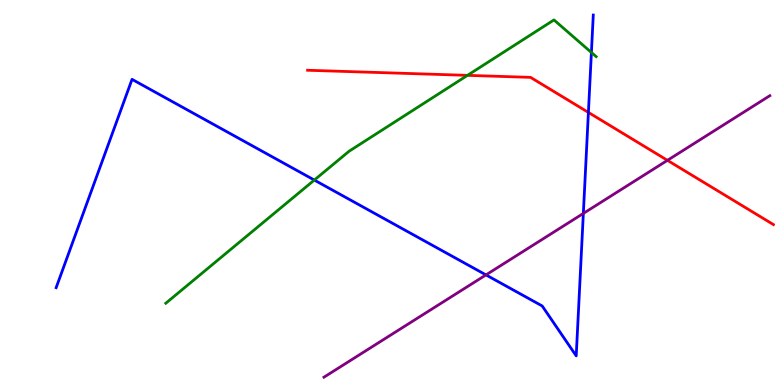[{'lines': ['blue', 'red'], 'intersections': [{'x': 7.59, 'y': 7.08}]}, {'lines': ['green', 'red'], 'intersections': [{'x': 6.03, 'y': 8.04}]}, {'lines': ['purple', 'red'], 'intersections': [{'x': 8.61, 'y': 5.84}]}, {'lines': ['blue', 'green'], 'intersections': [{'x': 4.06, 'y': 5.32}, {'x': 7.63, 'y': 8.64}]}, {'lines': ['blue', 'purple'], 'intersections': [{'x': 6.27, 'y': 2.86}, {'x': 7.53, 'y': 4.46}]}, {'lines': ['green', 'purple'], 'intersections': []}]